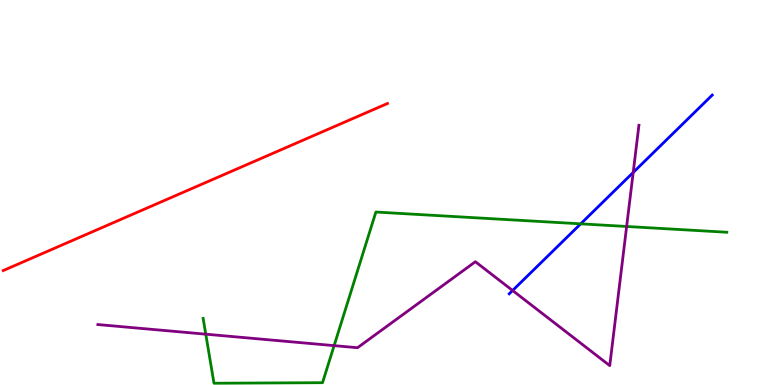[{'lines': ['blue', 'red'], 'intersections': []}, {'lines': ['green', 'red'], 'intersections': []}, {'lines': ['purple', 'red'], 'intersections': []}, {'lines': ['blue', 'green'], 'intersections': [{'x': 7.49, 'y': 4.19}]}, {'lines': ['blue', 'purple'], 'intersections': [{'x': 6.61, 'y': 2.45}, {'x': 8.17, 'y': 5.52}]}, {'lines': ['green', 'purple'], 'intersections': [{'x': 2.66, 'y': 1.32}, {'x': 4.31, 'y': 1.02}, {'x': 8.09, 'y': 4.12}]}]